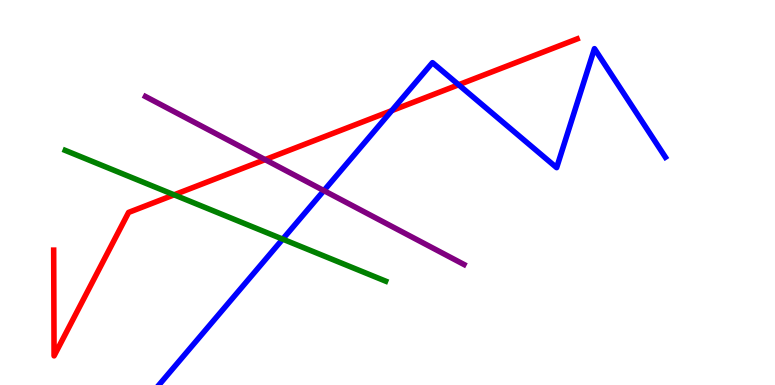[{'lines': ['blue', 'red'], 'intersections': [{'x': 5.05, 'y': 7.13}, {'x': 5.92, 'y': 7.8}]}, {'lines': ['green', 'red'], 'intersections': [{'x': 2.25, 'y': 4.94}]}, {'lines': ['purple', 'red'], 'intersections': [{'x': 3.42, 'y': 5.85}]}, {'lines': ['blue', 'green'], 'intersections': [{'x': 3.65, 'y': 3.79}]}, {'lines': ['blue', 'purple'], 'intersections': [{'x': 4.18, 'y': 5.05}]}, {'lines': ['green', 'purple'], 'intersections': []}]